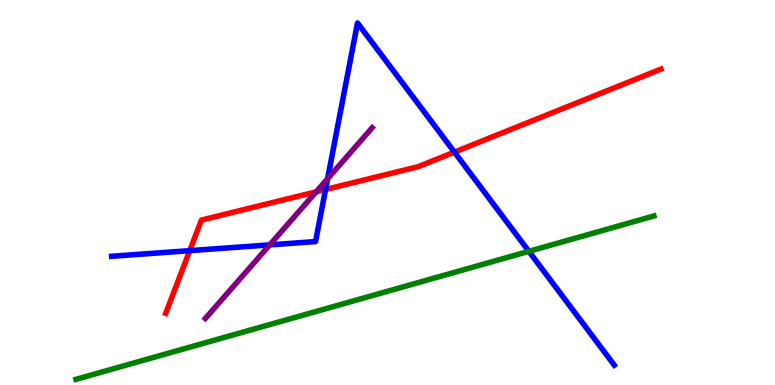[{'lines': ['blue', 'red'], 'intersections': [{'x': 2.45, 'y': 3.49}, {'x': 4.2, 'y': 5.08}, {'x': 5.86, 'y': 6.05}]}, {'lines': ['green', 'red'], 'intersections': []}, {'lines': ['purple', 'red'], 'intersections': [{'x': 4.08, 'y': 5.02}]}, {'lines': ['blue', 'green'], 'intersections': [{'x': 6.82, 'y': 3.47}]}, {'lines': ['blue', 'purple'], 'intersections': [{'x': 3.48, 'y': 3.64}, {'x': 4.23, 'y': 5.36}]}, {'lines': ['green', 'purple'], 'intersections': []}]